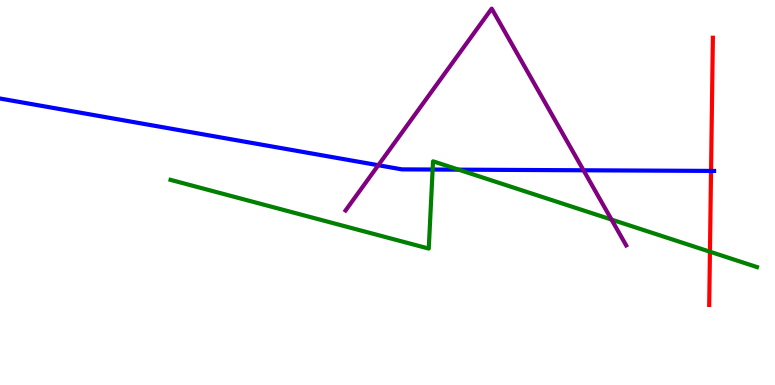[{'lines': ['blue', 'red'], 'intersections': [{'x': 9.17, 'y': 5.56}]}, {'lines': ['green', 'red'], 'intersections': [{'x': 9.16, 'y': 3.46}]}, {'lines': ['purple', 'red'], 'intersections': []}, {'lines': ['blue', 'green'], 'intersections': [{'x': 5.58, 'y': 5.6}, {'x': 5.92, 'y': 5.59}]}, {'lines': ['blue', 'purple'], 'intersections': [{'x': 4.88, 'y': 5.71}, {'x': 7.53, 'y': 5.58}]}, {'lines': ['green', 'purple'], 'intersections': [{'x': 7.89, 'y': 4.3}]}]